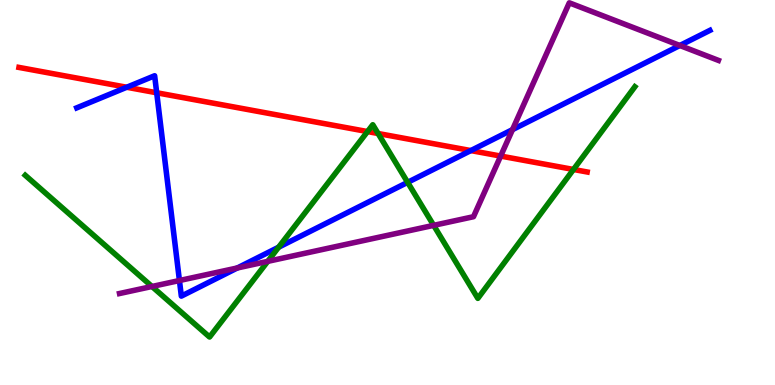[{'lines': ['blue', 'red'], 'intersections': [{'x': 1.64, 'y': 7.73}, {'x': 2.02, 'y': 7.59}, {'x': 6.08, 'y': 6.09}]}, {'lines': ['green', 'red'], 'intersections': [{'x': 4.74, 'y': 6.58}, {'x': 4.88, 'y': 6.53}, {'x': 7.4, 'y': 5.6}]}, {'lines': ['purple', 'red'], 'intersections': [{'x': 6.46, 'y': 5.95}]}, {'lines': ['blue', 'green'], 'intersections': [{'x': 3.6, 'y': 3.58}, {'x': 5.26, 'y': 5.26}]}, {'lines': ['blue', 'purple'], 'intersections': [{'x': 2.32, 'y': 2.71}, {'x': 3.06, 'y': 3.04}, {'x': 6.61, 'y': 6.63}, {'x': 8.77, 'y': 8.82}]}, {'lines': ['green', 'purple'], 'intersections': [{'x': 1.96, 'y': 2.56}, {'x': 3.45, 'y': 3.21}, {'x': 5.6, 'y': 4.15}]}]